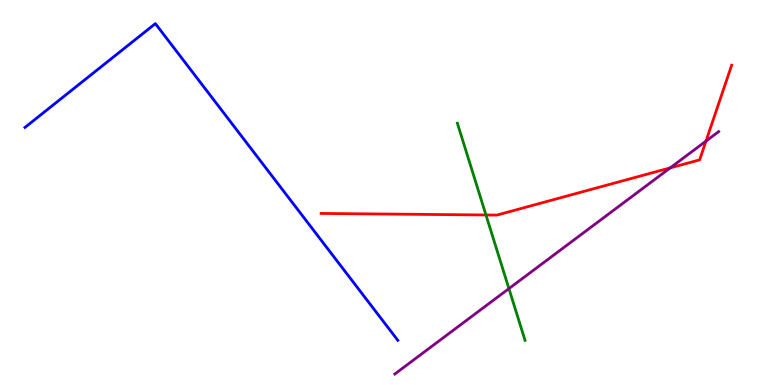[{'lines': ['blue', 'red'], 'intersections': []}, {'lines': ['green', 'red'], 'intersections': [{'x': 6.27, 'y': 4.42}]}, {'lines': ['purple', 'red'], 'intersections': [{'x': 8.65, 'y': 5.64}, {'x': 9.11, 'y': 6.33}]}, {'lines': ['blue', 'green'], 'intersections': []}, {'lines': ['blue', 'purple'], 'intersections': []}, {'lines': ['green', 'purple'], 'intersections': [{'x': 6.57, 'y': 2.5}]}]